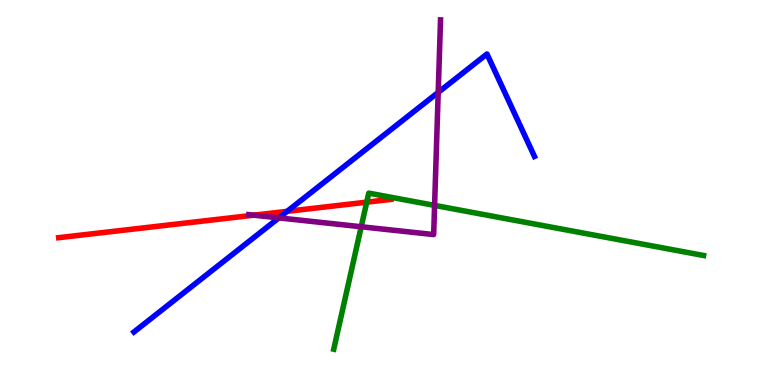[{'lines': ['blue', 'red'], 'intersections': [{'x': 3.71, 'y': 4.51}]}, {'lines': ['green', 'red'], 'intersections': [{'x': 4.73, 'y': 4.75}]}, {'lines': ['purple', 'red'], 'intersections': [{'x': 3.28, 'y': 4.41}]}, {'lines': ['blue', 'green'], 'intersections': []}, {'lines': ['blue', 'purple'], 'intersections': [{'x': 3.6, 'y': 4.34}, {'x': 5.65, 'y': 7.6}]}, {'lines': ['green', 'purple'], 'intersections': [{'x': 4.66, 'y': 4.11}, {'x': 5.61, 'y': 4.67}]}]